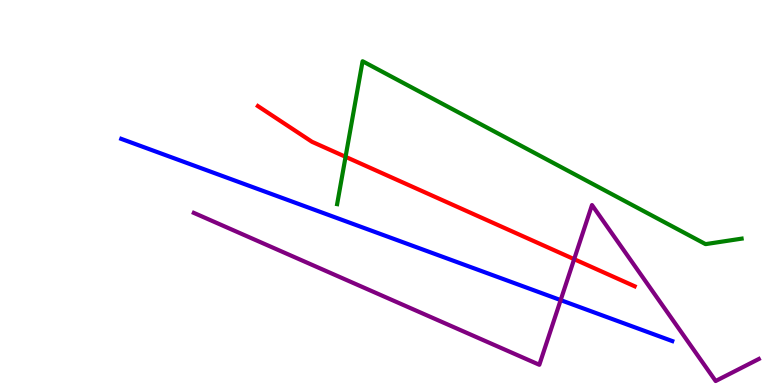[{'lines': ['blue', 'red'], 'intersections': []}, {'lines': ['green', 'red'], 'intersections': [{'x': 4.46, 'y': 5.93}]}, {'lines': ['purple', 'red'], 'intersections': [{'x': 7.41, 'y': 3.27}]}, {'lines': ['blue', 'green'], 'intersections': []}, {'lines': ['blue', 'purple'], 'intersections': [{'x': 7.23, 'y': 2.21}]}, {'lines': ['green', 'purple'], 'intersections': []}]